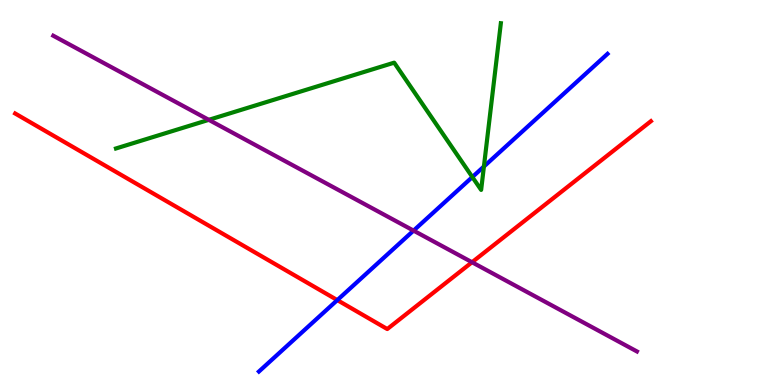[{'lines': ['blue', 'red'], 'intersections': [{'x': 4.35, 'y': 2.21}]}, {'lines': ['green', 'red'], 'intersections': []}, {'lines': ['purple', 'red'], 'intersections': [{'x': 6.09, 'y': 3.19}]}, {'lines': ['blue', 'green'], 'intersections': [{'x': 6.09, 'y': 5.4}, {'x': 6.24, 'y': 5.68}]}, {'lines': ['blue', 'purple'], 'intersections': [{'x': 5.34, 'y': 4.01}]}, {'lines': ['green', 'purple'], 'intersections': [{'x': 2.69, 'y': 6.89}]}]